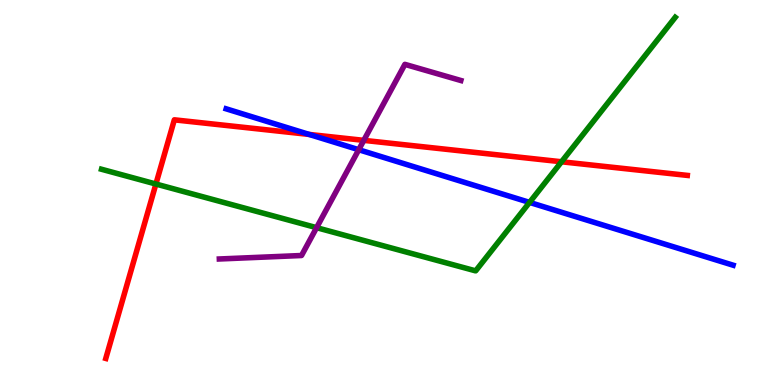[{'lines': ['blue', 'red'], 'intersections': [{'x': 3.99, 'y': 6.51}]}, {'lines': ['green', 'red'], 'intersections': [{'x': 2.01, 'y': 5.22}, {'x': 7.25, 'y': 5.8}]}, {'lines': ['purple', 'red'], 'intersections': [{'x': 4.69, 'y': 6.35}]}, {'lines': ['blue', 'green'], 'intersections': [{'x': 6.83, 'y': 4.74}]}, {'lines': ['blue', 'purple'], 'intersections': [{'x': 4.63, 'y': 6.11}]}, {'lines': ['green', 'purple'], 'intersections': [{'x': 4.08, 'y': 4.09}]}]